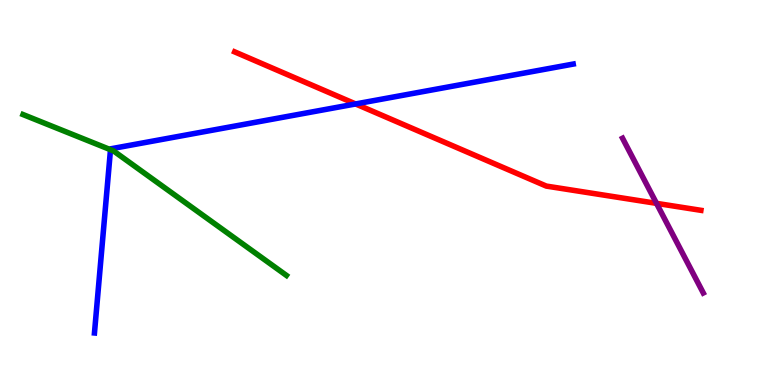[{'lines': ['blue', 'red'], 'intersections': [{'x': 4.59, 'y': 7.3}]}, {'lines': ['green', 'red'], 'intersections': []}, {'lines': ['purple', 'red'], 'intersections': [{'x': 8.47, 'y': 4.72}]}, {'lines': ['blue', 'green'], 'intersections': [{'x': 1.43, 'y': 6.11}]}, {'lines': ['blue', 'purple'], 'intersections': []}, {'lines': ['green', 'purple'], 'intersections': []}]